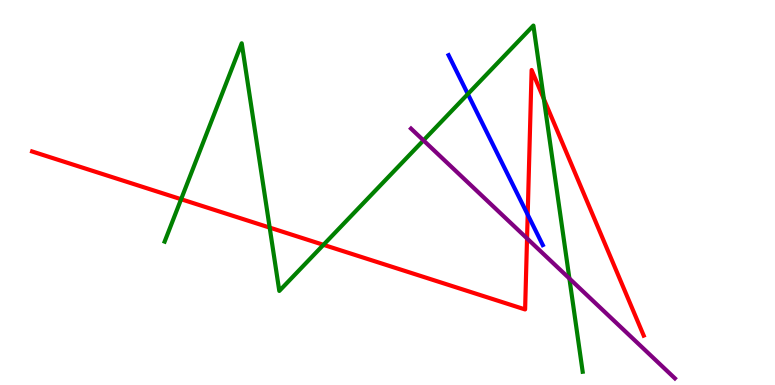[{'lines': ['blue', 'red'], 'intersections': [{'x': 6.81, 'y': 4.43}]}, {'lines': ['green', 'red'], 'intersections': [{'x': 2.34, 'y': 4.83}, {'x': 3.48, 'y': 4.09}, {'x': 4.17, 'y': 3.64}, {'x': 7.02, 'y': 7.43}]}, {'lines': ['purple', 'red'], 'intersections': [{'x': 6.8, 'y': 3.81}]}, {'lines': ['blue', 'green'], 'intersections': [{'x': 6.04, 'y': 7.56}]}, {'lines': ['blue', 'purple'], 'intersections': []}, {'lines': ['green', 'purple'], 'intersections': [{'x': 5.46, 'y': 6.35}, {'x': 7.35, 'y': 2.77}]}]